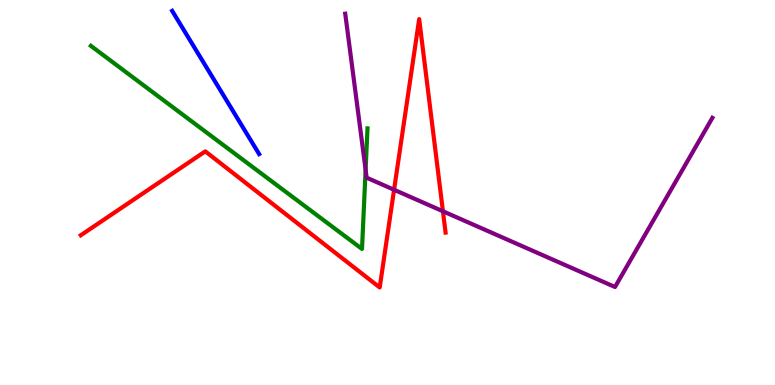[{'lines': ['blue', 'red'], 'intersections': []}, {'lines': ['green', 'red'], 'intersections': []}, {'lines': ['purple', 'red'], 'intersections': [{'x': 5.08, 'y': 5.07}, {'x': 5.72, 'y': 4.51}]}, {'lines': ['blue', 'green'], 'intersections': []}, {'lines': ['blue', 'purple'], 'intersections': []}, {'lines': ['green', 'purple'], 'intersections': [{'x': 4.72, 'y': 5.59}]}]